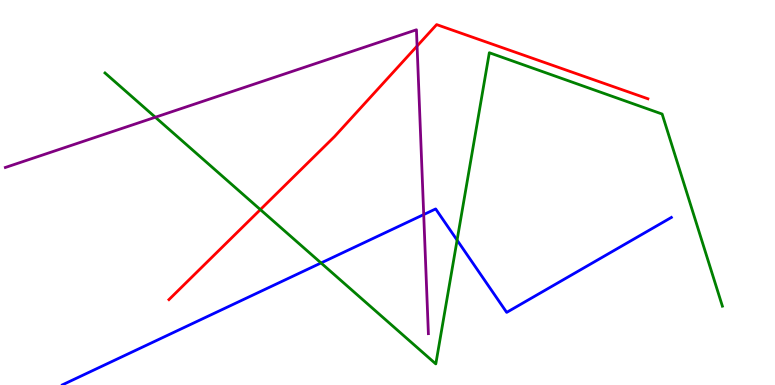[{'lines': ['blue', 'red'], 'intersections': []}, {'lines': ['green', 'red'], 'intersections': [{'x': 3.36, 'y': 4.56}]}, {'lines': ['purple', 'red'], 'intersections': [{'x': 5.38, 'y': 8.8}]}, {'lines': ['blue', 'green'], 'intersections': [{'x': 4.14, 'y': 3.17}, {'x': 5.9, 'y': 3.76}]}, {'lines': ['blue', 'purple'], 'intersections': [{'x': 5.47, 'y': 4.43}]}, {'lines': ['green', 'purple'], 'intersections': [{'x': 2.0, 'y': 6.95}]}]